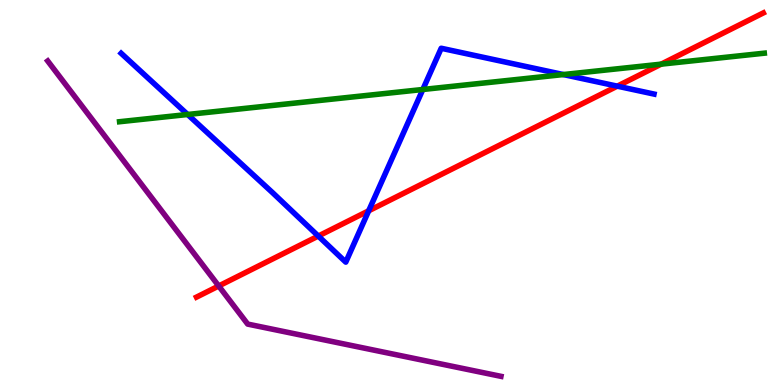[{'lines': ['blue', 'red'], 'intersections': [{'x': 4.11, 'y': 3.87}, {'x': 4.76, 'y': 4.52}, {'x': 7.96, 'y': 7.76}]}, {'lines': ['green', 'red'], 'intersections': [{'x': 8.53, 'y': 8.33}]}, {'lines': ['purple', 'red'], 'intersections': [{'x': 2.82, 'y': 2.57}]}, {'lines': ['blue', 'green'], 'intersections': [{'x': 2.42, 'y': 7.03}, {'x': 5.46, 'y': 7.68}, {'x': 7.27, 'y': 8.06}]}, {'lines': ['blue', 'purple'], 'intersections': []}, {'lines': ['green', 'purple'], 'intersections': []}]